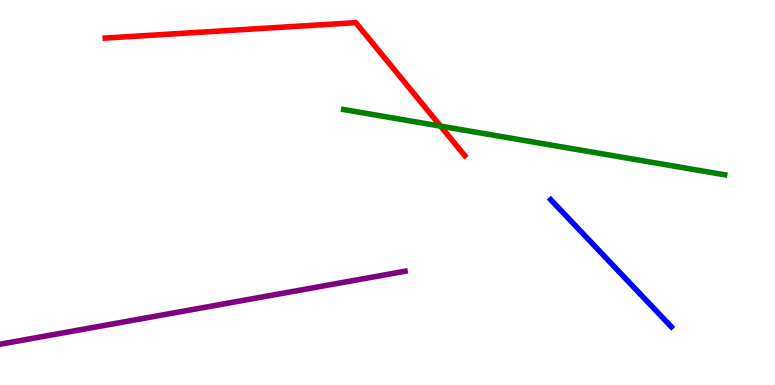[{'lines': ['blue', 'red'], 'intersections': []}, {'lines': ['green', 'red'], 'intersections': [{'x': 5.68, 'y': 6.72}]}, {'lines': ['purple', 'red'], 'intersections': []}, {'lines': ['blue', 'green'], 'intersections': []}, {'lines': ['blue', 'purple'], 'intersections': []}, {'lines': ['green', 'purple'], 'intersections': []}]